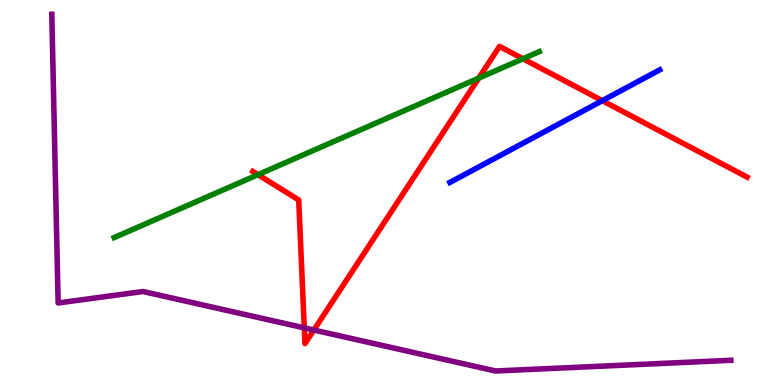[{'lines': ['blue', 'red'], 'intersections': [{'x': 7.77, 'y': 7.39}]}, {'lines': ['green', 'red'], 'intersections': [{'x': 3.33, 'y': 5.46}, {'x': 6.18, 'y': 7.97}, {'x': 6.75, 'y': 8.47}]}, {'lines': ['purple', 'red'], 'intersections': [{'x': 3.93, 'y': 1.48}, {'x': 4.05, 'y': 1.43}]}, {'lines': ['blue', 'green'], 'intersections': []}, {'lines': ['blue', 'purple'], 'intersections': []}, {'lines': ['green', 'purple'], 'intersections': []}]